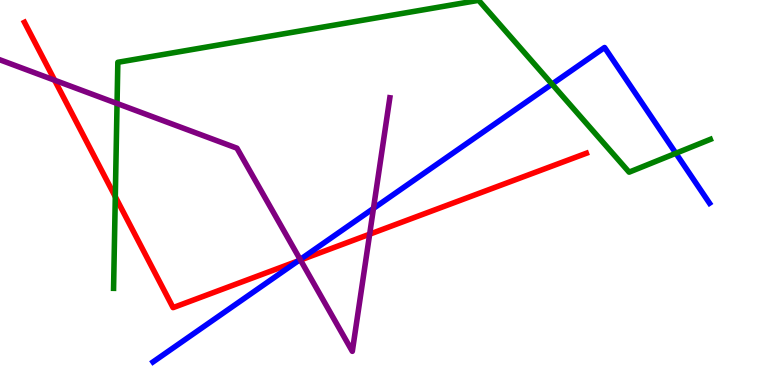[{'lines': ['blue', 'red'], 'intersections': [{'x': 3.85, 'y': 3.22}]}, {'lines': ['green', 'red'], 'intersections': [{'x': 1.49, 'y': 4.89}]}, {'lines': ['purple', 'red'], 'intersections': [{'x': 0.705, 'y': 7.92}, {'x': 3.88, 'y': 3.25}, {'x': 4.77, 'y': 3.92}]}, {'lines': ['blue', 'green'], 'intersections': [{'x': 7.12, 'y': 7.82}, {'x': 8.72, 'y': 6.02}]}, {'lines': ['blue', 'purple'], 'intersections': [{'x': 3.87, 'y': 3.26}, {'x': 4.82, 'y': 4.59}]}, {'lines': ['green', 'purple'], 'intersections': [{'x': 1.51, 'y': 7.31}]}]